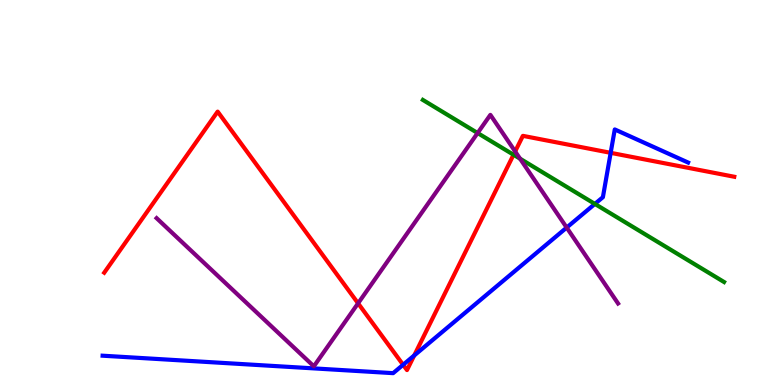[{'lines': ['blue', 'red'], 'intersections': [{'x': 5.2, 'y': 0.525}, {'x': 5.34, 'y': 0.767}, {'x': 7.88, 'y': 6.03}]}, {'lines': ['green', 'red'], 'intersections': [{'x': 6.63, 'y': 5.98}]}, {'lines': ['purple', 'red'], 'intersections': [{'x': 4.62, 'y': 2.12}, {'x': 6.65, 'y': 6.07}]}, {'lines': ['blue', 'green'], 'intersections': [{'x': 7.68, 'y': 4.7}]}, {'lines': ['blue', 'purple'], 'intersections': [{'x': 7.31, 'y': 4.09}]}, {'lines': ['green', 'purple'], 'intersections': [{'x': 6.16, 'y': 6.54}, {'x': 6.71, 'y': 5.88}]}]